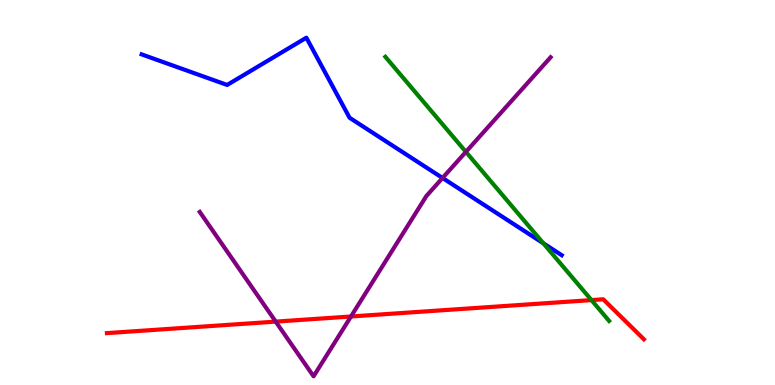[{'lines': ['blue', 'red'], 'intersections': []}, {'lines': ['green', 'red'], 'intersections': [{'x': 7.63, 'y': 2.21}]}, {'lines': ['purple', 'red'], 'intersections': [{'x': 3.56, 'y': 1.65}, {'x': 4.53, 'y': 1.78}]}, {'lines': ['blue', 'green'], 'intersections': [{'x': 7.01, 'y': 3.68}]}, {'lines': ['blue', 'purple'], 'intersections': [{'x': 5.71, 'y': 5.38}]}, {'lines': ['green', 'purple'], 'intersections': [{'x': 6.01, 'y': 6.06}]}]